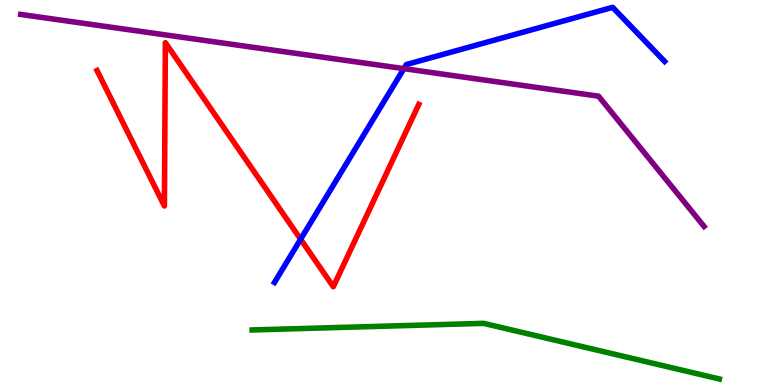[{'lines': ['blue', 'red'], 'intersections': [{'x': 3.88, 'y': 3.79}]}, {'lines': ['green', 'red'], 'intersections': []}, {'lines': ['purple', 'red'], 'intersections': []}, {'lines': ['blue', 'green'], 'intersections': []}, {'lines': ['blue', 'purple'], 'intersections': [{'x': 5.21, 'y': 8.22}]}, {'lines': ['green', 'purple'], 'intersections': []}]